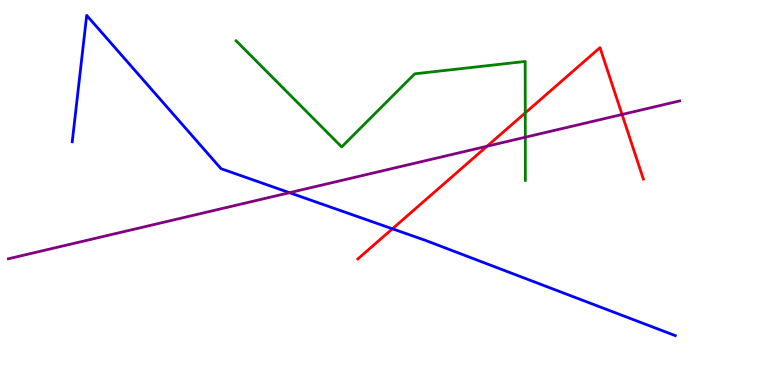[{'lines': ['blue', 'red'], 'intersections': [{'x': 5.06, 'y': 4.06}]}, {'lines': ['green', 'red'], 'intersections': [{'x': 6.78, 'y': 7.07}]}, {'lines': ['purple', 'red'], 'intersections': [{'x': 6.28, 'y': 6.2}, {'x': 8.03, 'y': 7.03}]}, {'lines': ['blue', 'green'], 'intersections': []}, {'lines': ['blue', 'purple'], 'intersections': [{'x': 3.74, 'y': 5.0}]}, {'lines': ['green', 'purple'], 'intersections': [{'x': 6.78, 'y': 6.44}]}]